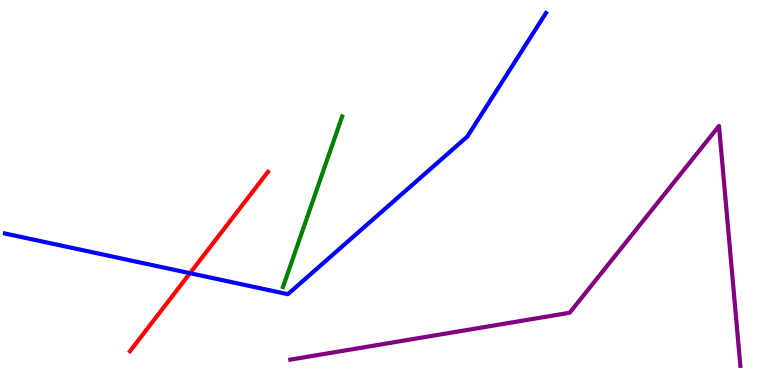[{'lines': ['blue', 'red'], 'intersections': [{'x': 2.45, 'y': 2.9}]}, {'lines': ['green', 'red'], 'intersections': []}, {'lines': ['purple', 'red'], 'intersections': []}, {'lines': ['blue', 'green'], 'intersections': []}, {'lines': ['blue', 'purple'], 'intersections': []}, {'lines': ['green', 'purple'], 'intersections': []}]